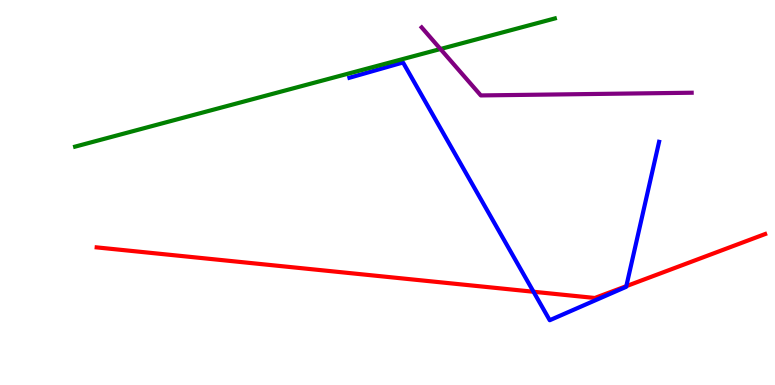[{'lines': ['blue', 'red'], 'intersections': [{'x': 6.88, 'y': 2.42}, {'x': 8.08, 'y': 2.57}]}, {'lines': ['green', 'red'], 'intersections': []}, {'lines': ['purple', 'red'], 'intersections': []}, {'lines': ['blue', 'green'], 'intersections': []}, {'lines': ['blue', 'purple'], 'intersections': []}, {'lines': ['green', 'purple'], 'intersections': [{'x': 5.68, 'y': 8.73}]}]